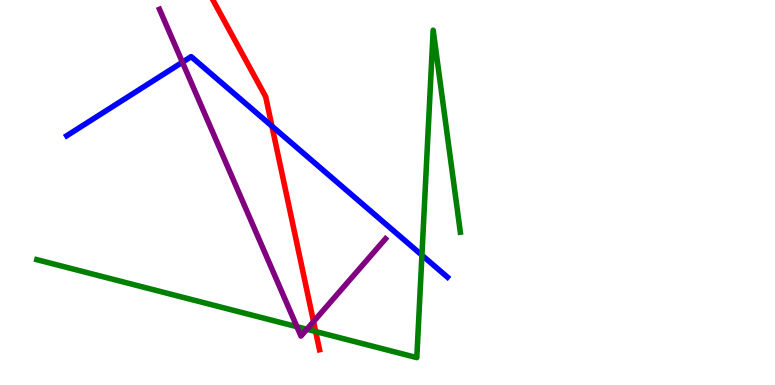[{'lines': ['blue', 'red'], 'intersections': [{'x': 3.51, 'y': 6.72}]}, {'lines': ['green', 'red'], 'intersections': [{'x': 4.07, 'y': 1.39}]}, {'lines': ['purple', 'red'], 'intersections': [{'x': 4.05, 'y': 1.65}]}, {'lines': ['blue', 'green'], 'intersections': [{'x': 5.44, 'y': 3.37}]}, {'lines': ['blue', 'purple'], 'intersections': [{'x': 2.35, 'y': 8.38}]}, {'lines': ['green', 'purple'], 'intersections': [{'x': 3.83, 'y': 1.51}, {'x': 3.96, 'y': 1.45}]}]